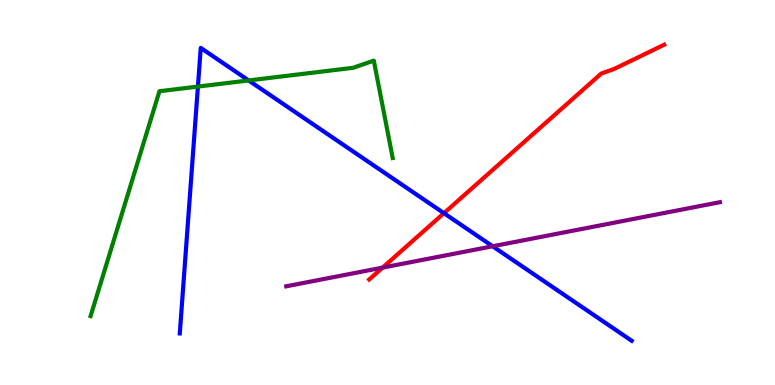[{'lines': ['blue', 'red'], 'intersections': [{'x': 5.73, 'y': 4.46}]}, {'lines': ['green', 'red'], 'intersections': []}, {'lines': ['purple', 'red'], 'intersections': [{'x': 4.94, 'y': 3.05}]}, {'lines': ['blue', 'green'], 'intersections': [{'x': 2.55, 'y': 7.75}, {'x': 3.21, 'y': 7.91}]}, {'lines': ['blue', 'purple'], 'intersections': [{'x': 6.36, 'y': 3.6}]}, {'lines': ['green', 'purple'], 'intersections': []}]